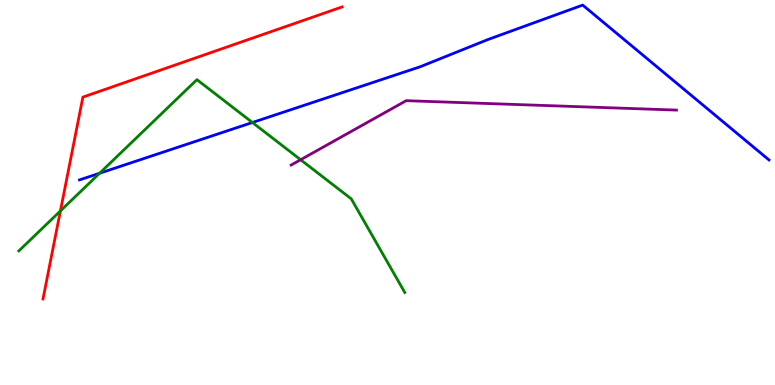[{'lines': ['blue', 'red'], 'intersections': []}, {'lines': ['green', 'red'], 'intersections': [{'x': 0.779, 'y': 4.52}]}, {'lines': ['purple', 'red'], 'intersections': []}, {'lines': ['blue', 'green'], 'intersections': [{'x': 1.29, 'y': 5.5}, {'x': 3.26, 'y': 6.82}]}, {'lines': ['blue', 'purple'], 'intersections': []}, {'lines': ['green', 'purple'], 'intersections': [{'x': 3.88, 'y': 5.85}]}]